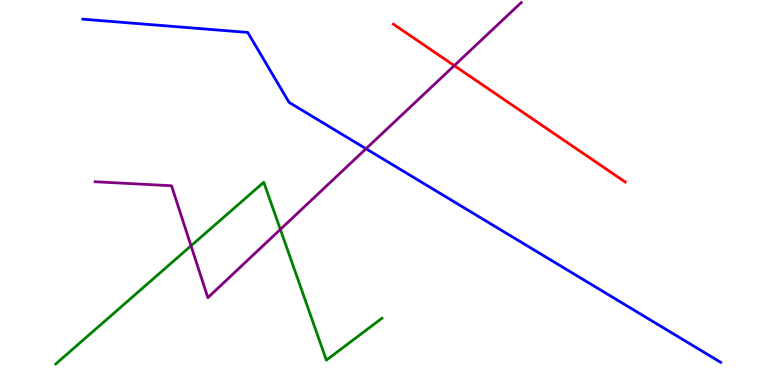[{'lines': ['blue', 'red'], 'intersections': []}, {'lines': ['green', 'red'], 'intersections': []}, {'lines': ['purple', 'red'], 'intersections': [{'x': 5.86, 'y': 8.3}]}, {'lines': ['blue', 'green'], 'intersections': []}, {'lines': ['blue', 'purple'], 'intersections': [{'x': 4.72, 'y': 6.14}]}, {'lines': ['green', 'purple'], 'intersections': [{'x': 2.46, 'y': 3.62}, {'x': 3.62, 'y': 4.04}]}]